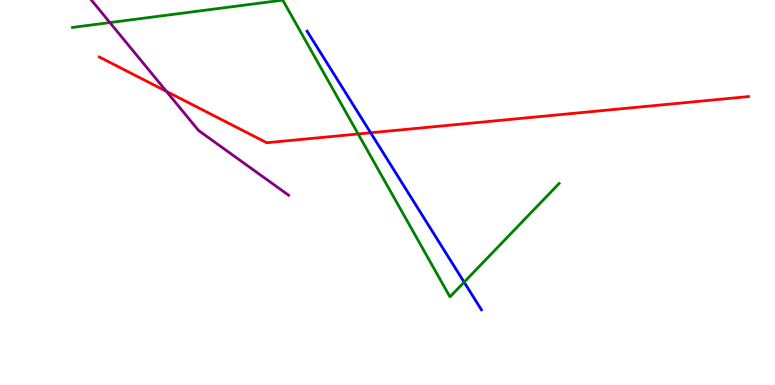[{'lines': ['blue', 'red'], 'intersections': [{'x': 4.78, 'y': 6.55}]}, {'lines': ['green', 'red'], 'intersections': [{'x': 4.62, 'y': 6.52}]}, {'lines': ['purple', 'red'], 'intersections': [{'x': 2.15, 'y': 7.63}]}, {'lines': ['blue', 'green'], 'intersections': [{'x': 5.99, 'y': 2.67}]}, {'lines': ['blue', 'purple'], 'intersections': []}, {'lines': ['green', 'purple'], 'intersections': [{'x': 1.42, 'y': 9.41}]}]